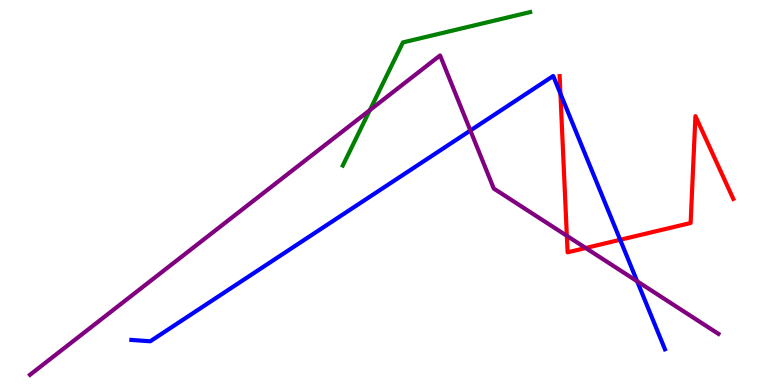[{'lines': ['blue', 'red'], 'intersections': [{'x': 7.23, 'y': 7.57}, {'x': 8.0, 'y': 3.77}]}, {'lines': ['green', 'red'], 'intersections': []}, {'lines': ['purple', 'red'], 'intersections': [{'x': 7.31, 'y': 3.87}, {'x': 7.56, 'y': 3.56}]}, {'lines': ['blue', 'green'], 'intersections': []}, {'lines': ['blue', 'purple'], 'intersections': [{'x': 6.07, 'y': 6.61}, {'x': 8.22, 'y': 2.69}]}, {'lines': ['green', 'purple'], 'intersections': [{'x': 4.77, 'y': 7.14}]}]